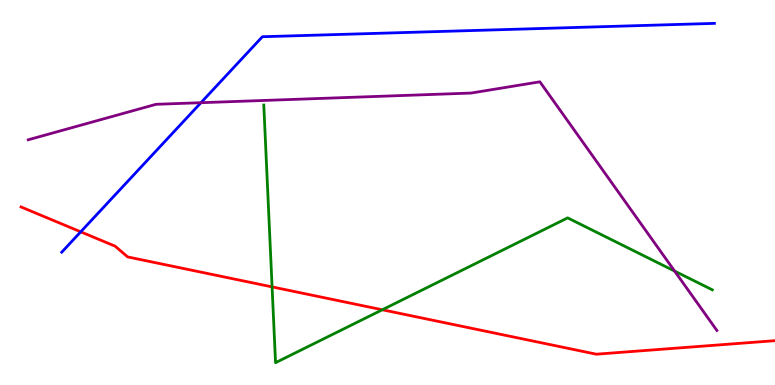[{'lines': ['blue', 'red'], 'intersections': [{'x': 1.04, 'y': 3.98}]}, {'lines': ['green', 'red'], 'intersections': [{'x': 3.51, 'y': 2.55}, {'x': 4.93, 'y': 1.95}]}, {'lines': ['purple', 'red'], 'intersections': []}, {'lines': ['blue', 'green'], 'intersections': []}, {'lines': ['blue', 'purple'], 'intersections': [{'x': 2.59, 'y': 7.33}]}, {'lines': ['green', 'purple'], 'intersections': [{'x': 8.7, 'y': 2.96}]}]